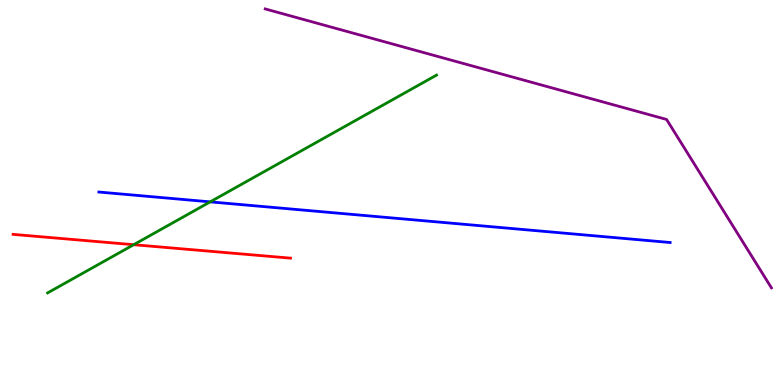[{'lines': ['blue', 'red'], 'intersections': []}, {'lines': ['green', 'red'], 'intersections': [{'x': 1.73, 'y': 3.64}]}, {'lines': ['purple', 'red'], 'intersections': []}, {'lines': ['blue', 'green'], 'intersections': [{'x': 2.71, 'y': 4.76}]}, {'lines': ['blue', 'purple'], 'intersections': []}, {'lines': ['green', 'purple'], 'intersections': []}]